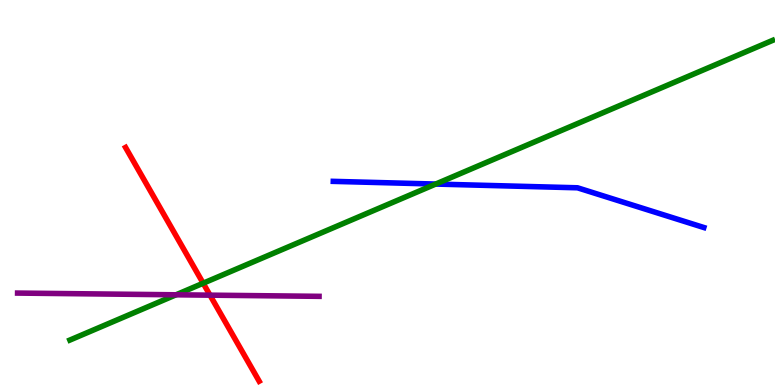[{'lines': ['blue', 'red'], 'intersections': []}, {'lines': ['green', 'red'], 'intersections': [{'x': 2.62, 'y': 2.64}]}, {'lines': ['purple', 'red'], 'intersections': [{'x': 2.71, 'y': 2.33}]}, {'lines': ['blue', 'green'], 'intersections': [{'x': 5.62, 'y': 5.22}]}, {'lines': ['blue', 'purple'], 'intersections': []}, {'lines': ['green', 'purple'], 'intersections': [{'x': 2.27, 'y': 2.34}]}]